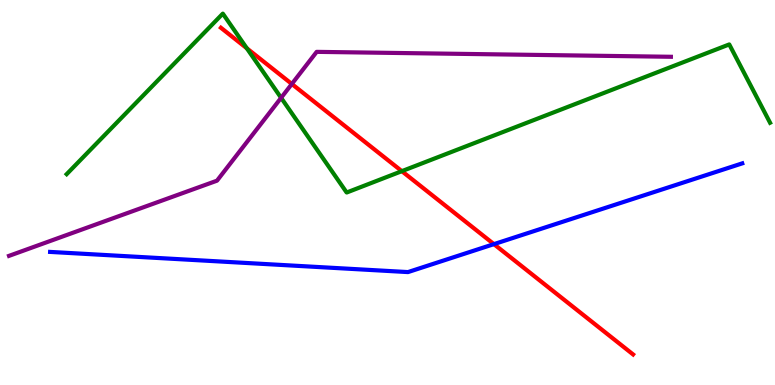[{'lines': ['blue', 'red'], 'intersections': [{'x': 6.37, 'y': 3.66}]}, {'lines': ['green', 'red'], 'intersections': [{'x': 3.19, 'y': 8.75}, {'x': 5.19, 'y': 5.55}]}, {'lines': ['purple', 'red'], 'intersections': [{'x': 3.77, 'y': 7.82}]}, {'lines': ['blue', 'green'], 'intersections': []}, {'lines': ['blue', 'purple'], 'intersections': []}, {'lines': ['green', 'purple'], 'intersections': [{'x': 3.63, 'y': 7.46}]}]